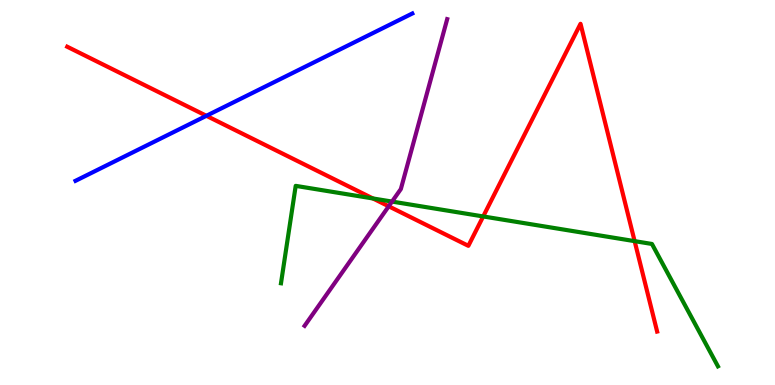[{'lines': ['blue', 'red'], 'intersections': [{'x': 2.66, 'y': 6.99}]}, {'lines': ['green', 'red'], 'intersections': [{'x': 4.81, 'y': 4.85}, {'x': 6.23, 'y': 4.38}, {'x': 8.19, 'y': 3.74}]}, {'lines': ['purple', 'red'], 'intersections': [{'x': 5.02, 'y': 4.64}]}, {'lines': ['blue', 'green'], 'intersections': []}, {'lines': ['blue', 'purple'], 'intersections': []}, {'lines': ['green', 'purple'], 'intersections': [{'x': 5.06, 'y': 4.76}]}]